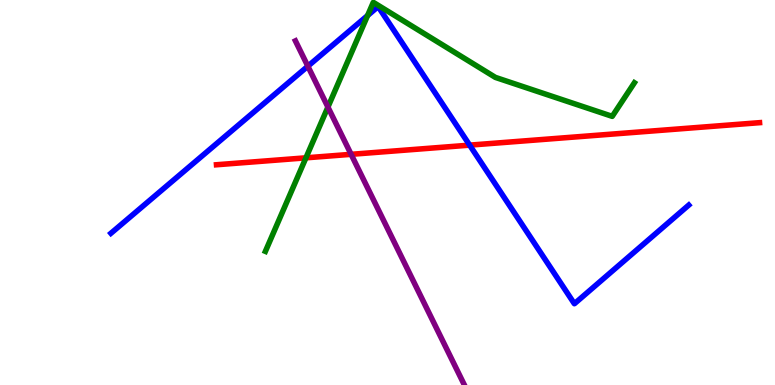[{'lines': ['blue', 'red'], 'intersections': [{'x': 6.06, 'y': 6.23}]}, {'lines': ['green', 'red'], 'intersections': [{'x': 3.95, 'y': 5.9}]}, {'lines': ['purple', 'red'], 'intersections': [{'x': 4.53, 'y': 5.99}]}, {'lines': ['blue', 'green'], 'intersections': [{'x': 4.74, 'y': 9.6}]}, {'lines': ['blue', 'purple'], 'intersections': [{'x': 3.97, 'y': 8.28}]}, {'lines': ['green', 'purple'], 'intersections': [{'x': 4.23, 'y': 7.22}]}]